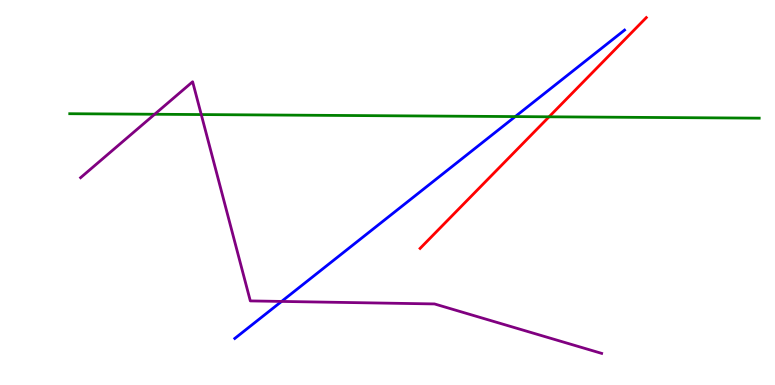[{'lines': ['blue', 'red'], 'intersections': []}, {'lines': ['green', 'red'], 'intersections': [{'x': 7.08, 'y': 6.97}]}, {'lines': ['purple', 'red'], 'intersections': []}, {'lines': ['blue', 'green'], 'intersections': [{'x': 6.65, 'y': 6.97}]}, {'lines': ['blue', 'purple'], 'intersections': [{'x': 3.63, 'y': 2.17}]}, {'lines': ['green', 'purple'], 'intersections': [{'x': 2.0, 'y': 7.03}, {'x': 2.6, 'y': 7.02}]}]